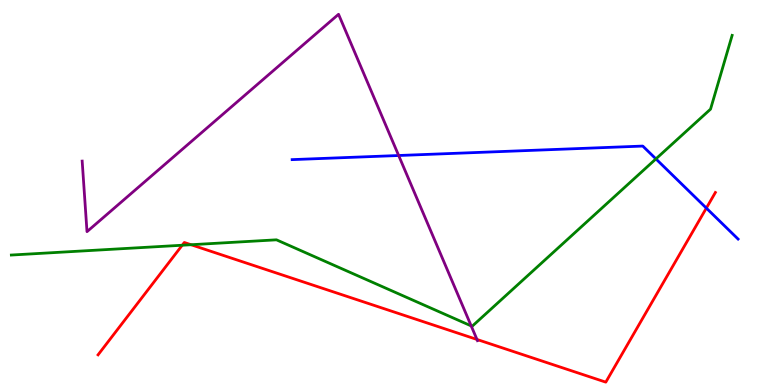[{'lines': ['blue', 'red'], 'intersections': [{'x': 9.11, 'y': 4.59}]}, {'lines': ['green', 'red'], 'intersections': [{'x': 2.35, 'y': 3.63}, {'x': 2.47, 'y': 3.64}]}, {'lines': ['purple', 'red'], 'intersections': [{'x': 6.15, 'y': 1.18}]}, {'lines': ['blue', 'green'], 'intersections': [{'x': 8.46, 'y': 5.87}]}, {'lines': ['blue', 'purple'], 'intersections': [{'x': 5.14, 'y': 5.96}]}, {'lines': ['green', 'purple'], 'intersections': [{'x': 6.08, 'y': 1.53}]}]